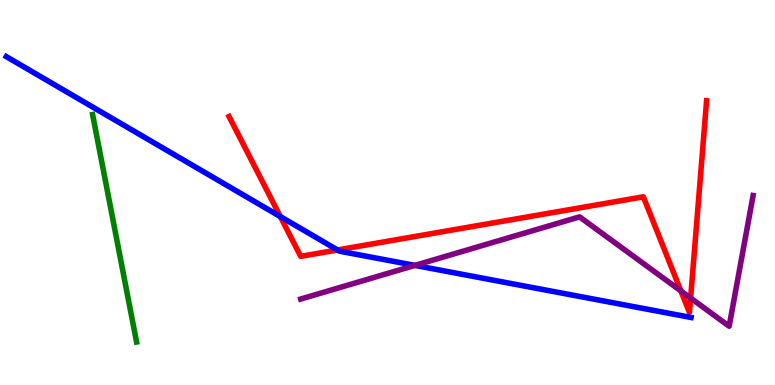[{'lines': ['blue', 'red'], 'intersections': [{'x': 3.62, 'y': 4.37}, {'x': 4.36, 'y': 3.51}]}, {'lines': ['green', 'red'], 'intersections': []}, {'lines': ['purple', 'red'], 'intersections': [{'x': 8.79, 'y': 2.44}, {'x': 8.91, 'y': 2.26}]}, {'lines': ['blue', 'green'], 'intersections': []}, {'lines': ['blue', 'purple'], 'intersections': [{'x': 5.35, 'y': 3.11}]}, {'lines': ['green', 'purple'], 'intersections': []}]